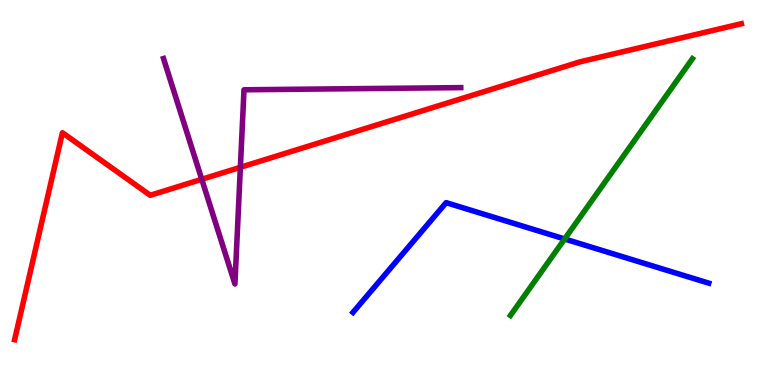[{'lines': ['blue', 'red'], 'intersections': []}, {'lines': ['green', 'red'], 'intersections': []}, {'lines': ['purple', 'red'], 'intersections': [{'x': 2.6, 'y': 5.34}, {'x': 3.1, 'y': 5.65}]}, {'lines': ['blue', 'green'], 'intersections': [{'x': 7.29, 'y': 3.79}]}, {'lines': ['blue', 'purple'], 'intersections': []}, {'lines': ['green', 'purple'], 'intersections': []}]